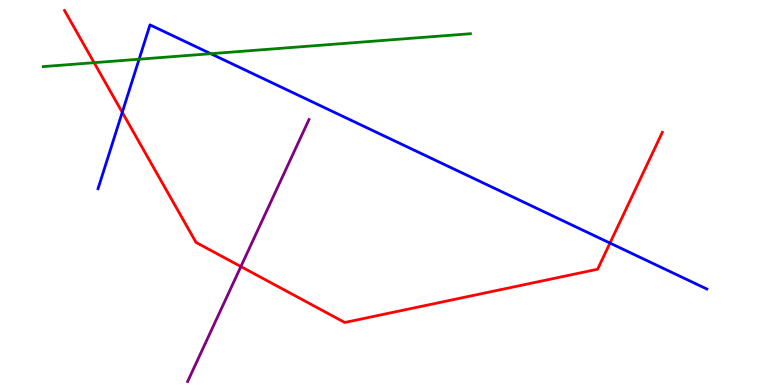[{'lines': ['blue', 'red'], 'intersections': [{'x': 1.58, 'y': 7.08}, {'x': 7.87, 'y': 3.69}]}, {'lines': ['green', 'red'], 'intersections': [{'x': 1.21, 'y': 8.37}]}, {'lines': ['purple', 'red'], 'intersections': [{'x': 3.11, 'y': 3.08}]}, {'lines': ['blue', 'green'], 'intersections': [{'x': 1.79, 'y': 8.46}, {'x': 2.72, 'y': 8.61}]}, {'lines': ['blue', 'purple'], 'intersections': []}, {'lines': ['green', 'purple'], 'intersections': []}]